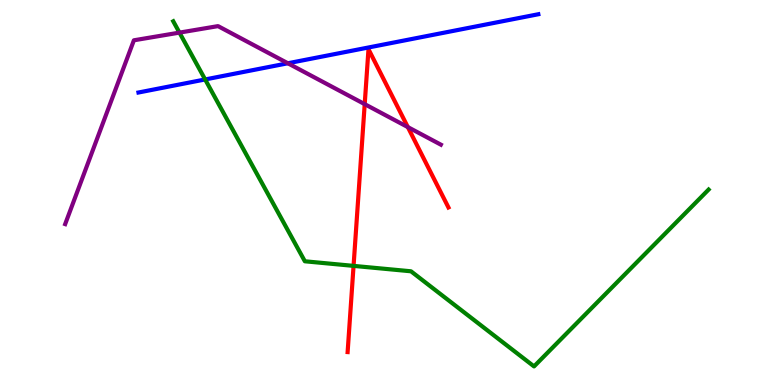[{'lines': ['blue', 'red'], 'intersections': []}, {'lines': ['green', 'red'], 'intersections': [{'x': 4.56, 'y': 3.09}]}, {'lines': ['purple', 'red'], 'intersections': [{'x': 4.71, 'y': 7.29}, {'x': 5.26, 'y': 6.7}]}, {'lines': ['blue', 'green'], 'intersections': [{'x': 2.65, 'y': 7.94}]}, {'lines': ['blue', 'purple'], 'intersections': [{'x': 3.71, 'y': 8.36}]}, {'lines': ['green', 'purple'], 'intersections': [{'x': 2.32, 'y': 9.15}]}]